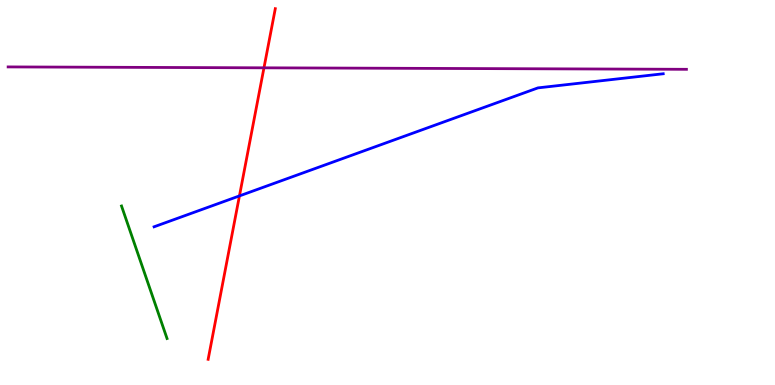[{'lines': ['blue', 'red'], 'intersections': [{'x': 3.09, 'y': 4.91}]}, {'lines': ['green', 'red'], 'intersections': []}, {'lines': ['purple', 'red'], 'intersections': [{'x': 3.41, 'y': 8.24}]}, {'lines': ['blue', 'green'], 'intersections': []}, {'lines': ['blue', 'purple'], 'intersections': []}, {'lines': ['green', 'purple'], 'intersections': []}]